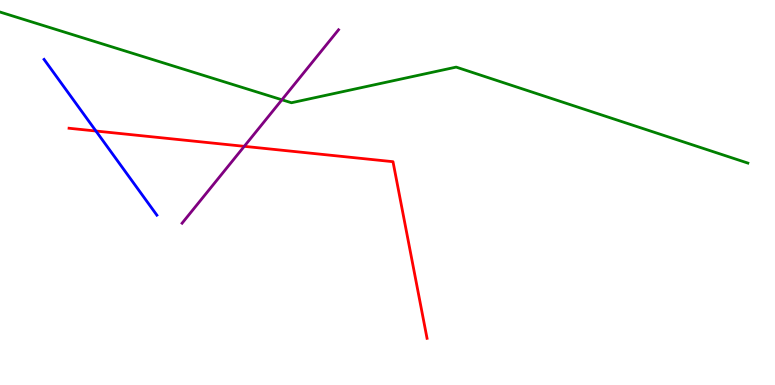[{'lines': ['blue', 'red'], 'intersections': [{'x': 1.24, 'y': 6.6}]}, {'lines': ['green', 'red'], 'intersections': []}, {'lines': ['purple', 'red'], 'intersections': [{'x': 3.15, 'y': 6.2}]}, {'lines': ['blue', 'green'], 'intersections': []}, {'lines': ['blue', 'purple'], 'intersections': []}, {'lines': ['green', 'purple'], 'intersections': [{'x': 3.64, 'y': 7.41}]}]